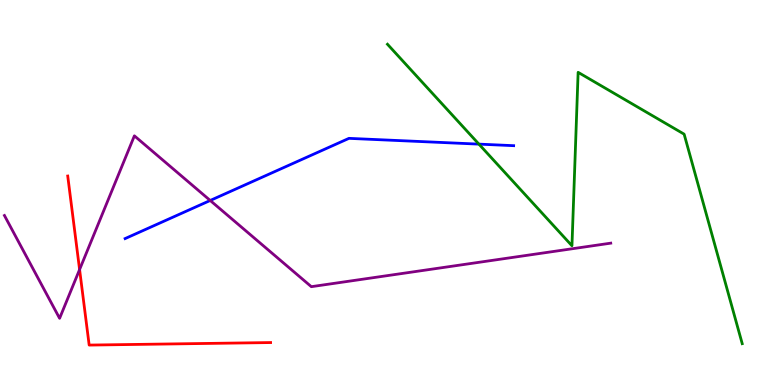[{'lines': ['blue', 'red'], 'intersections': []}, {'lines': ['green', 'red'], 'intersections': []}, {'lines': ['purple', 'red'], 'intersections': [{'x': 1.03, 'y': 3.0}]}, {'lines': ['blue', 'green'], 'intersections': [{'x': 6.18, 'y': 6.26}]}, {'lines': ['blue', 'purple'], 'intersections': [{'x': 2.71, 'y': 4.79}]}, {'lines': ['green', 'purple'], 'intersections': []}]